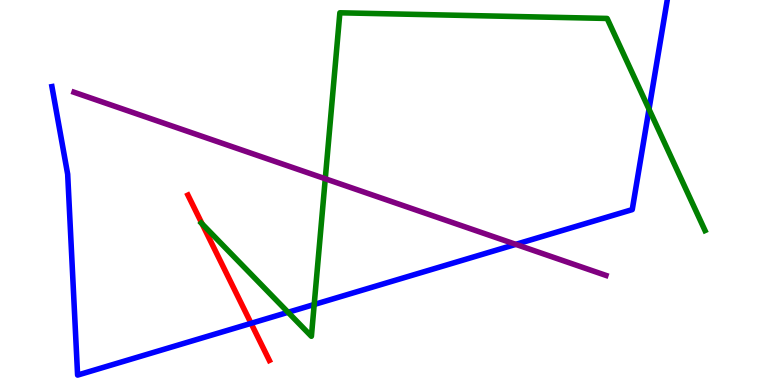[{'lines': ['blue', 'red'], 'intersections': [{'x': 3.24, 'y': 1.6}]}, {'lines': ['green', 'red'], 'intersections': [{'x': 2.61, 'y': 4.18}]}, {'lines': ['purple', 'red'], 'intersections': []}, {'lines': ['blue', 'green'], 'intersections': [{'x': 3.72, 'y': 1.89}, {'x': 4.05, 'y': 2.09}, {'x': 8.37, 'y': 7.16}]}, {'lines': ['blue', 'purple'], 'intersections': [{'x': 6.66, 'y': 3.65}]}, {'lines': ['green', 'purple'], 'intersections': [{'x': 4.2, 'y': 5.36}]}]